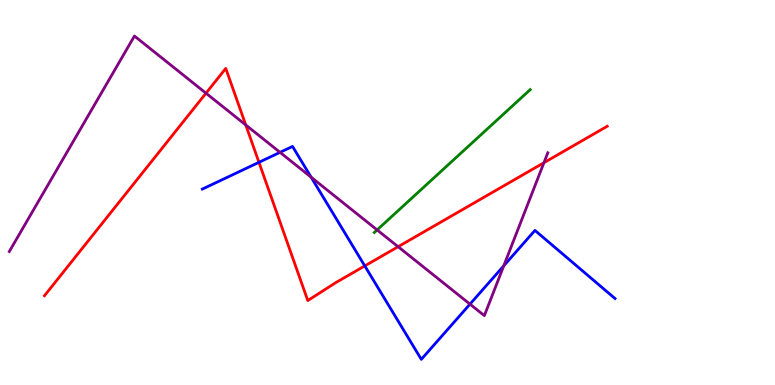[{'lines': ['blue', 'red'], 'intersections': [{'x': 3.34, 'y': 5.78}, {'x': 4.71, 'y': 3.09}]}, {'lines': ['green', 'red'], 'intersections': []}, {'lines': ['purple', 'red'], 'intersections': [{'x': 2.66, 'y': 7.58}, {'x': 3.17, 'y': 6.75}, {'x': 5.14, 'y': 3.59}, {'x': 7.02, 'y': 5.77}]}, {'lines': ['blue', 'green'], 'intersections': []}, {'lines': ['blue', 'purple'], 'intersections': [{'x': 3.61, 'y': 6.04}, {'x': 4.01, 'y': 5.4}, {'x': 6.06, 'y': 2.1}, {'x': 6.5, 'y': 3.1}]}, {'lines': ['green', 'purple'], 'intersections': [{'x': 4.87, 'y': 4.03}]}]